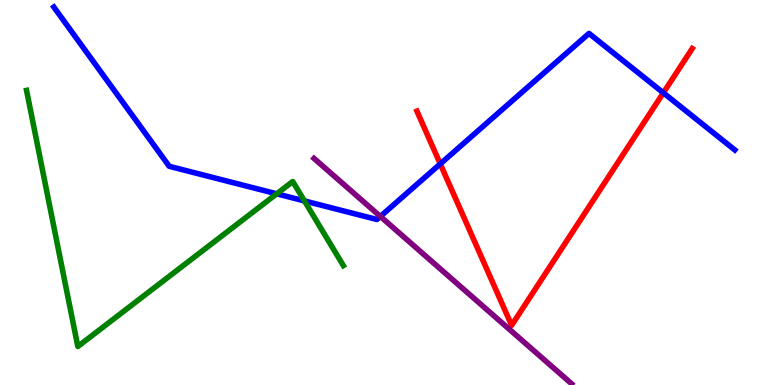[{'lines': ['blue', 'red'], 'intersections': [{'x': 5.68, 'y': 5.74}, {'x': 8.56, 'y': 7.59}]}, {'lines': ['green', 'red'], 'intersections': []}, {'lines': ['purple', 'red'], 'intersections': []}, {'lines': ['blue', 'green'], 'intersections': [{'x': 3.57, 'y': 4.97}, {'x': 3.93, 'y': 4.78}]}, {'lines': ['blue', 'purple'], 'intersections': [{'x': 4.91, 'y': 4.38}]}, {'lines': ['green', 'purple'], 'intersections': []}]